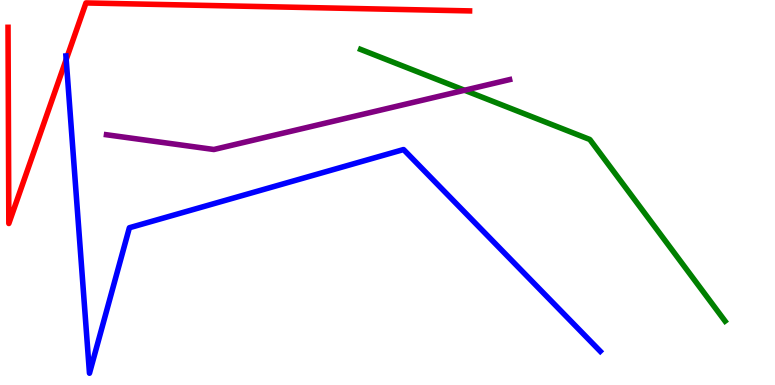[{'lines': ['blue', 'red'], 'intersections': [{'x': 0.854, 'y': 8.45}]}, {'lines': ['green', 'red'], 'intersections': []}, {'lines': ['purple', 'red'], 'intersections': []}, {'lines': ['blue', 'green'], 'intersections': []}, {'lines': ['blue', 'purple'], 'intersections': []}, {'lines': ['green', 'purple'], 'intersections': [{'x': 5.99, 'y': 7.66}]}]